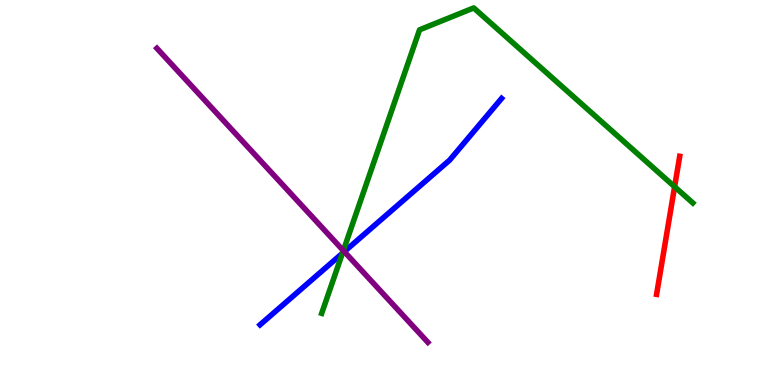[{'lines': ['blue', 'red'], 'intersections': []}, {'lines': ['green', 'red'], 'intersections': [{'x': 8.7, 'y': 5.15}]}, {'lines': ['purple', 'red'], 'intersections': []}, {'lines': ['blue', 'green'], 'intersections': [{'x': 4.42, 'y': 3.42}]}, {'lines': ['blue', 'purple'], 'intersections': [{'x': 4.44, 'y': 3.46}]}, {'lines': ['green', 'purple'], 'intersections': [{'x': 4.43, 'y': 3.49}]}]